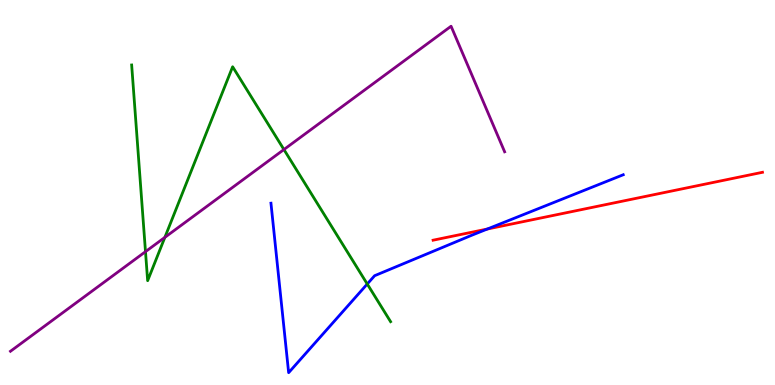[{'lines': ['blue', 'red'], 'intersections': [{'x': 6.29, 'y': 4.05}]}, {'lines': ['green', 'red'], 'intersections': []}, {'lines': ['purple', 'red'], 'intersections': []}, {'lines': ['blue', 'green'], 'intersections': [{'x': 4.74, 'y': 2.62}]}, {'lines': ['blue', 'purple'], 'intersections': []}, {'lines': ['green', 'purple'], 'intersections': [{'x': 1.88, 'y': 3.46}, {'x': 2.13, 'y': 3.83}, {'x': 3.66, 'y': 6.12}]}]